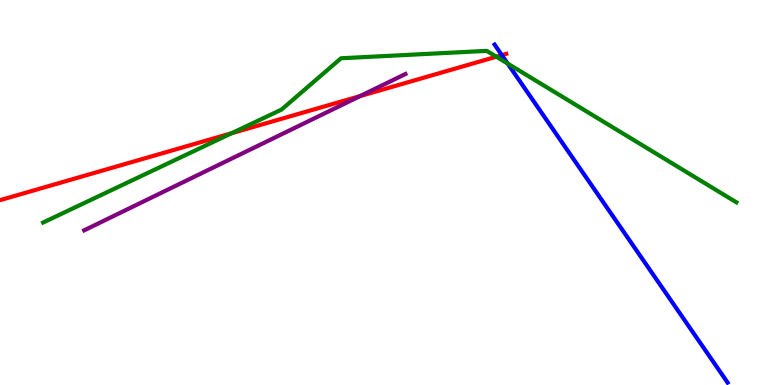[{'lines': ['blue', 'red'], 'intersections': [{'x': 6.48, 'y': 8.57}]}, {'lines': ['green', 'red'], 'intersections': [{'x': 2.99, 'y': 6.54}, {'x': 6.4, 'y': 8.53}]}, {'lines': ['purple', 'red'], 'intersections': [{'x': 4.65, 'y': 7.5}]}, {'lines': ['blue', 'green'], 'intersections': [{'x': 6.55, 'y': 8.35}]}, {'lines': ['blue', 'purple'], 'intersections': []}, {'lines': ['green', 'purple'], 'intersections': []}]